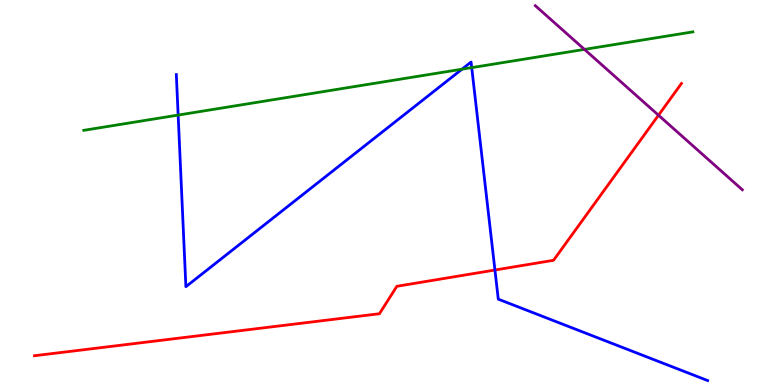[{'lines': ['blue', 'red'], 'intersections': [{'x': 6.39, 'y': 2.99}]}, {'lines': ['green', 'red'], 'intersections': []}, {'lines': ['purple', 'red'], 'intersections': [{'x': 8.5, 'y': 7.01}]}, {'lines': ['blue', 'green'], 'intersections': [{'x': 2.3, 'y': 7.01}, {'x': 5.96, 'y': 8.2}, {'x': 6.09, 'y': 8.24}]}, {'lines': ['blue', 'purple'], 'intersections': []}, {'lines': ['green', 'purple'], 'intersections': [{'x': 7.54, 'y': 8.72}]}]